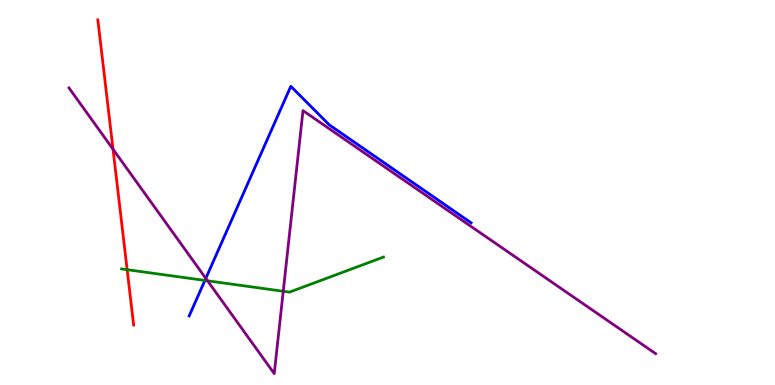[{'lines': ['blue', 'red'], 'intersections': []}, {'lines': ['green', 'red'], 'intersections': [{'x': 1.64, 'y': 3.0}]}, {'lines': ['purple', 'red'], 'intersections': [{'x': 1.46, 'y': 6.12}]}, {'lines': ['blue', 'green'], 'intersections': [{'x': 2.64, 'y': 2.72}]}, {'lines': ['blue', 'purple'], 'intersections': [{'x': 2.66, 'y': 2.77}]}, {'lines': ['green', 'purple'], 'intersections': [{'x': 2.68, 'y': 2.71}, {'x': 3.65, 'y': 2.43}]}]